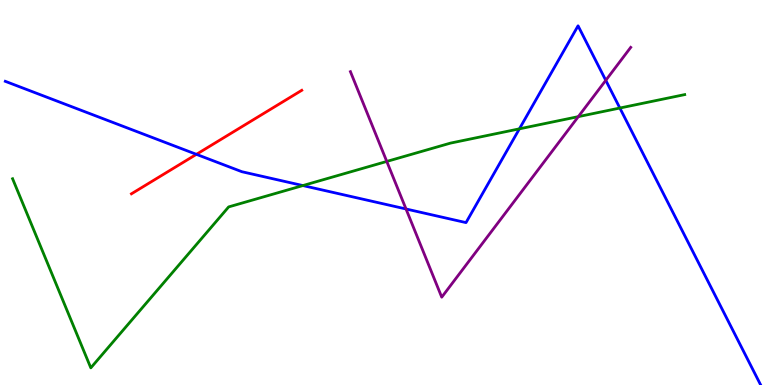[{'lines': ['blue', 'red'], 'intersections': [{'x': 2.53, 'y': 5.99}]}, {'lines': ['green', 'red'], 'intersections': []}, {'lines': ['purple', 'red'], 'intersections': []}, {'lines': ['blue', 'green'], 'intersections': [{'x': 3.91, 'y': 5.18}, {'x': 6.7, 'y': 6.65}, {'x': 8.0, 'y': 7.19}]}, {'lines': ['blue', 'purple'], 'intersections': [{'x': 5.24, 'y': 4.57}, {'x': 7.82, 'y': 7.91}]}, {'lines': ['green', 'purple'], 'intersections': [{'x': 4.99, 'y': 5.81}, {'x': 7.46, 'y': 6.97}]}]